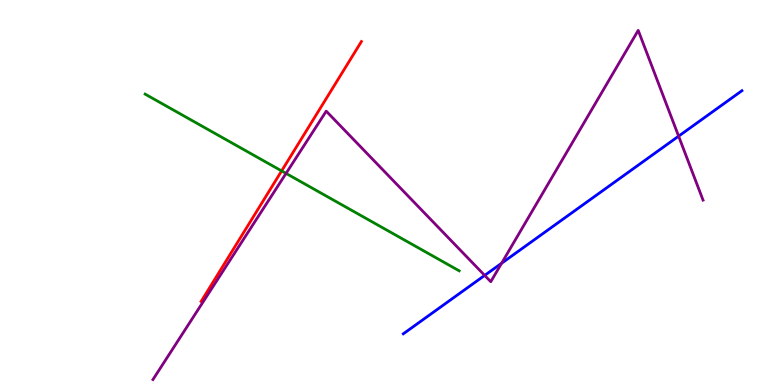[{'lines': ['blue', 'red'], 'intersections': []}, {'lines': ['green', 'red'], 'intersections': [{'x': 3.63, 'y': 5.56}]}, {'lines': ['purple', 'red'], 'intersections': []}, {'lines': ['blue', 'green'], 'intersections': []}, {'lines': ['blue', 'purple'], 'intersections': [{'x': 6.25, 'y': 2.85}, {'x': 6.47, 'y': 3.16}, {'x': 8.76, 'y': 6.46}]}, {'lines': ['green', 'purple'], 'intersections': [{'x': 3.69, 'y': 5.5}]}]